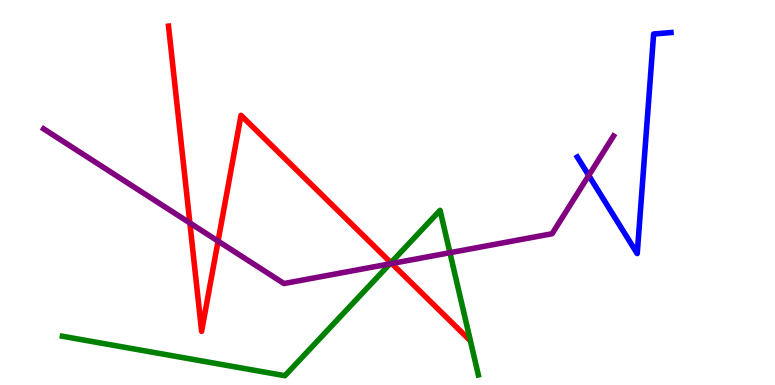[{'lines': ['blue', 'red'], 'intersections': []}, {'lines': ['green', 'red'], 'intersections': [{'x': 5.04, 'y': 3.18}]}, {'lines': ['purple', 'red'], 'intersections': [{'x': 2.45, 'y': 4.21}, {'x': 2.81, 'y': 3.74}, {'x': 5.05, 'y': 3.16}]}, {'lines': ['blue', 'green'], 'intersections': []}, {'lines': ['blue', 'purple'], 'intersections': [{'x': 7.6, 'y': 5.44}]}, {'lines': ['green', 'purple'], 'intersections': [{'x': 5.03, 'y': 3.15}, {'x': 5.81, 'y': 3.44}]}]